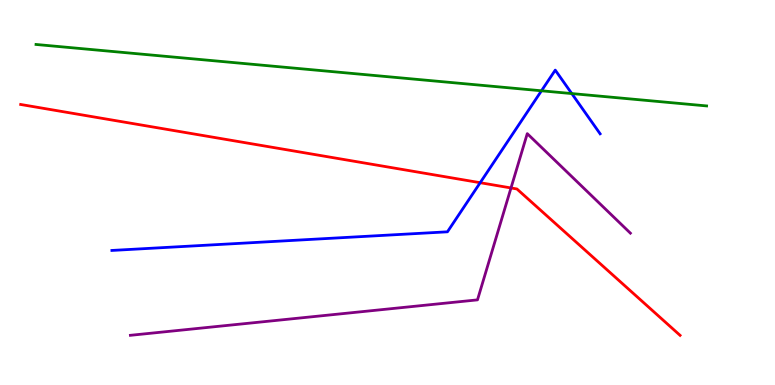[{'lines': ['blue', 'red'], 'intersections': [{'x': 6.2, 'y': 5.25}]}, {'lines': ['green', 'red'], 'intersections': []}, {'lines': ['purple', 'red'], 'intersections': [{'x': 6.59, 'y': 5.12}]}, {'lines': ['blue', 'green'], 'intersections': [{'x': 6.99, 'y': 7.64}, {'x': 7.38, 'y': 7.57}]}, {'lines': ['blue', 'purple'], 'intersections': []}, {'lines': ['green', 'purple'], 'intersections': []}]